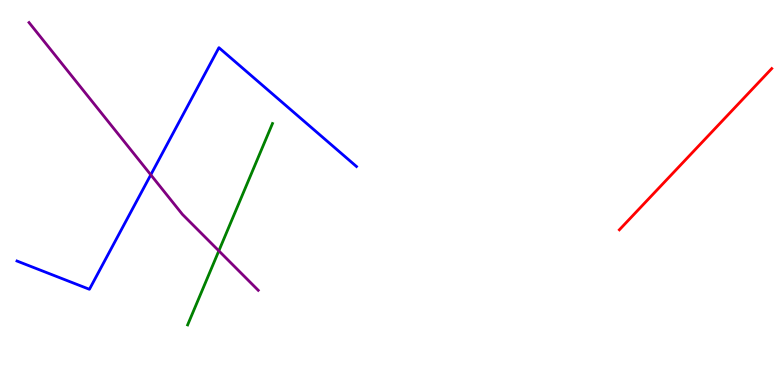[{'lines': ['blue', 'red'], 'intersections': []}, {'lines': ['green', 'red'], 'intersections': []}, {'lines': ['purple', 'red'], 'intersections': []}, {'lines': ['blue', 'green'], 'intersections': []}, {'lines': ['blue', 'purple'], 'intersections': [{'x': 1.95, 'y': 5.46}]}, {'lines': ['green', 'purple'], 'intersections': [{'x': 2.82, 'y': 3.48}]}]